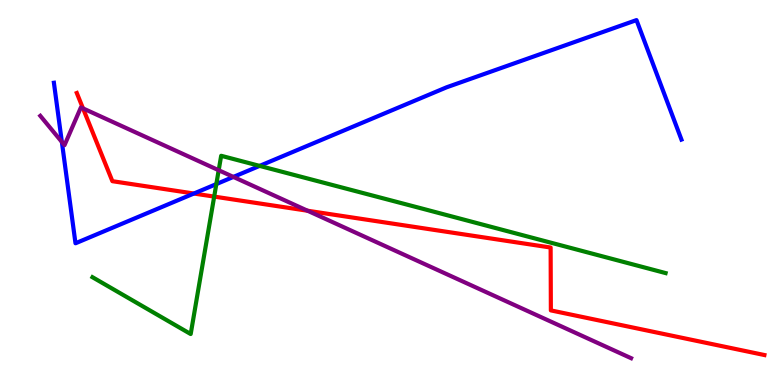[{'lines': ['blue', 'red'], 'intersections': [{'x': 2.5, 'y': 4.97}]}, {'lines': ['green', 'red'], 'intersections': [{'x': 2.76, 'y': 4.89}]}, {'lines': ['purple', 'red'], 'intersections': [{'x': 1.07, 'y': 7.18}, {'x': 3.97, 'y': 4.53}]}, {'lines': ['blue', 'green'], 'intersections': [{'x': 2.79, 'y': 5.22}, {'x': 3.35, 'y': 5.69}]}, {'lines': ['blue', 'purple'], 'intersections': [{'x': 0.798, 'y': 6.31}, {'x': 3.01, 'y': 5.4}]}, {'lines': ['green', 'purple'], 'intersections': [{'x': 2.82, 'y': 5.58}]}]